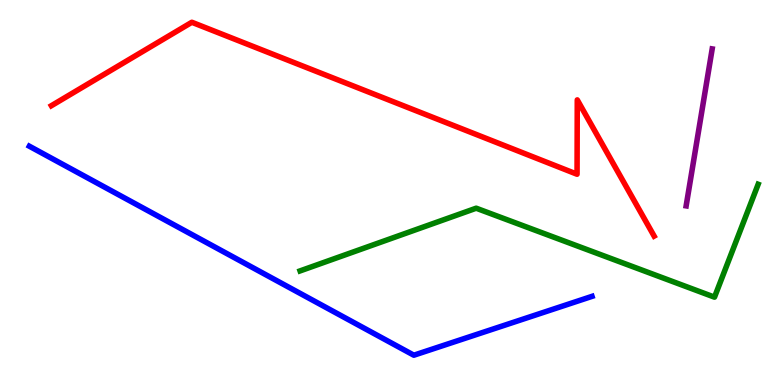[{'lines': ['blue', 'red'], 'intersections': []}, {'lines': ['green', 'red'], 'intersections': []}, {'lines': ['purple', 'red'], 'intersections': []}, {'lines': ['blue', 'green'], 'intersections': []}, {'lines': ['blue', 'purple'], 'intersections': []}, {'lines': ['green', 'purple'], 'intersections': []}]